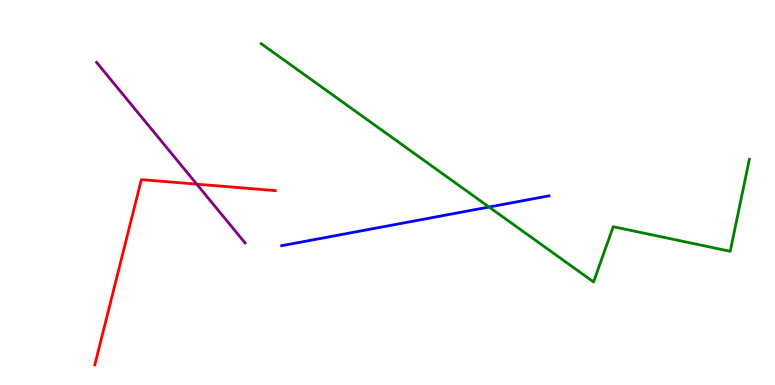[{'lines': ['blue', 'red'], 'intersections': []}, {'lines': ['green', 'red'], 'intersections': []}, {'lines': ['purple', 'red'], 'intersections': [{'x': 2.54, 'y': 5.22}]}, {'lines': ['blue', 'green'], 'intersections': [{'x': 6.31, 'y': 4.62}]}, {'lines': ['blue', 'purple'], 'intersections': []}, {'lines': ['green', 'purple'], 'intersections': []}]